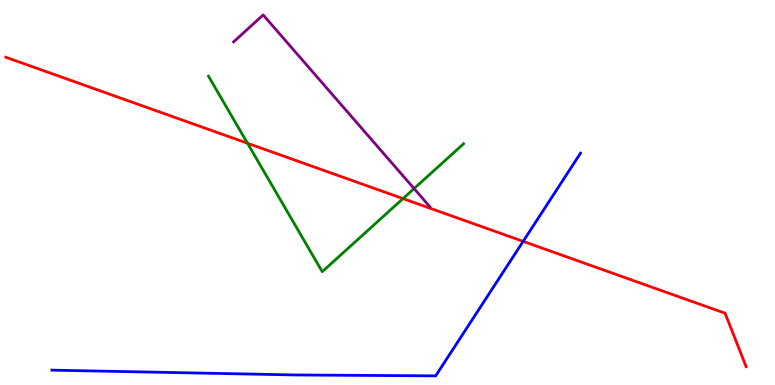[{'lines': ['blue', 'red'], 'intersections': [{'x': 6.75, 'y': 3.73}]}, {'lines': ['green', 'red'], 'intersections': [{'x': 3.19, 'y': 6.28}, {'x': 5.2, 'y': 4.84}]}, {'lines': ['purple', 'red'], 'intersections': []}, {'lines': ['blue', 'green'], 'intersections': []}, {'lines': ['blue', 'purple'], 'intersections': []}, {'lines': ['green', 'purple'], 'intersections': [{'x': 5.34, 'y': 5.1}]}]